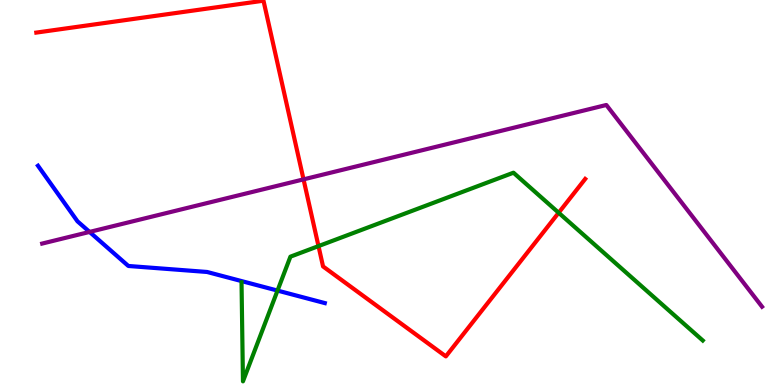[{'lines': ['blue', 'red'], 'intersections': []}, {'lines': ['green', 'red'], 'intersections': [{'x': 4.11, 'y': 3.61}, {'x': 7.21, 'y': 4.47}]}, {'lines': ['purple', 'red'], 'intersections': [{'x': 3.92, 'y': 5.34}]}, {'lines': ['blue', 'green'], 'intersections': [{'x': 3.58, 'y': 2.45}]}, {'lines': ['blue', 'purple'], 'intersections': [{'x': 1.16, 'y': 3.98}]}, {'lines': ['green', 'purple'], 'intersections': []}]